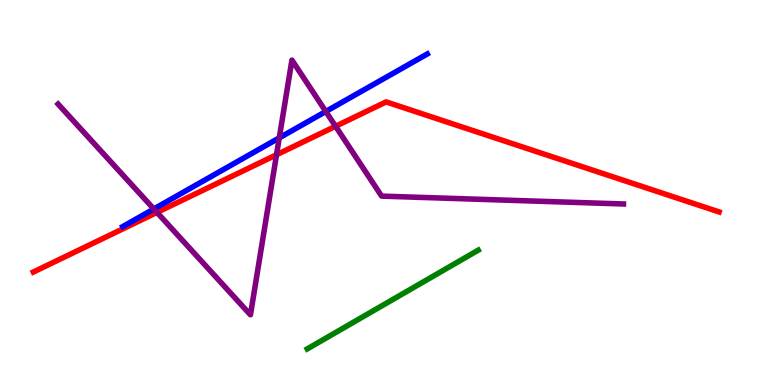[{'lines': ['blue', 'red'], 'intersections': []}, {'lines': ['green', 'red'], 'intersections': []}, {'lines': ['purple', 'red'], 'intersections': [{'x': 2.03, 'y': 4.48}, {'x': 3.57, 'y': 5.98}, {'x': 4.33, 'y': 6.72}]}, {'lines': ['blue', 'green'], 'intersections': []}, {'lines': ['blue', 'purple'], 'intersections': [{'x': 1.98, 'y': 4.57}, {'x': 3.6, 'y': 6.42}, {'x': 4.2, 'y': 7.1}]}, {'lines': ['green', 'purple'], 'intersections': []}]